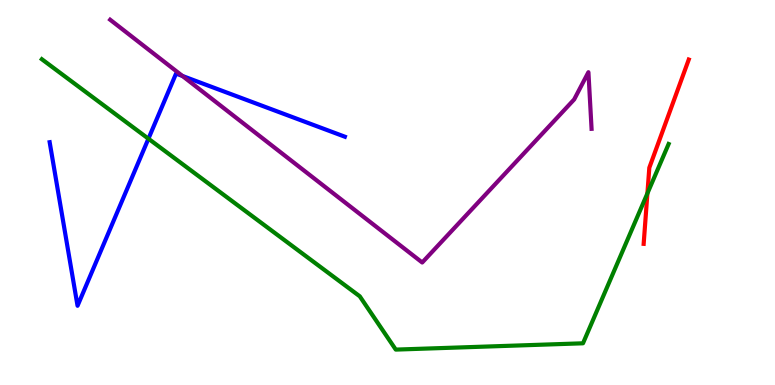[{'lines': ['blue', 'red'], 'intersections': []}, {'lines': ['green', 'red'], 'intersections': [{'x': 8.35, 'y': 4.98}]}, {'lines': ['purple', 'red'], 'intersections': []}, {'lines': ['blue', 'green'], 'intersections': [{'x': 1.92, 'y': 6.4}]}, {'lines': ['blue', 'purple'], 'intersections': [{'x': 2.35, 'y': 8.03}]}, {'lines': ['green', 'purple'], 'intersections': []}]